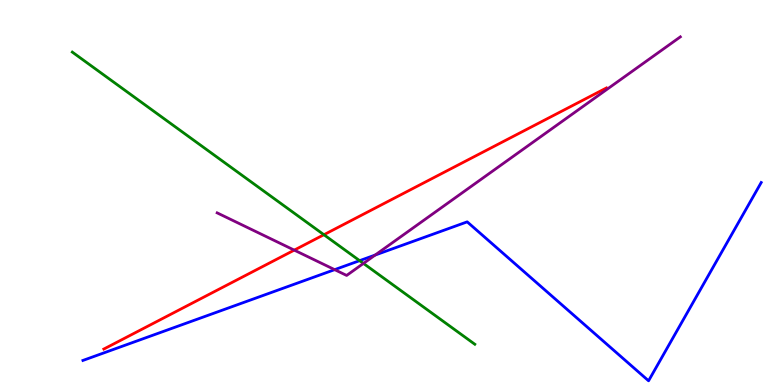[{'lines': ['blue', 'red'], 'intersections': []}, {'lines': ['green', 'red'], 'intersections': [{'x': 4.18, 'y': 3.9}]}, {'lines': ['purple', 'red'], 'intersections': [{'x': 3.8, 'y': 3.5}]}, {'lines': ['blue', 'green'], 'intersections': [{'x': 4.64, 'y': 3.23}]}, {'lines': ['blue', 'purple'], 'intersections': [{'x': 4.32, 'y': 3.0}, {'x': 4.84, 'y': 3.38}]}, {'lines': ['green', 'purple'], 'intersections': [{'x': 4.69, 'y': 3.16}]}]